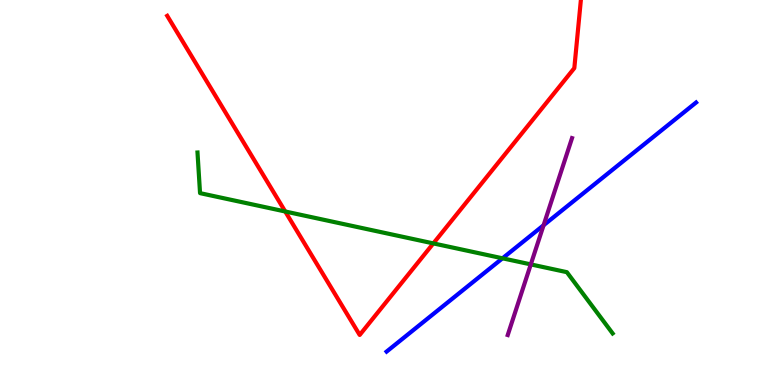[{'lines': ['blue', 'red'], 'intersections': []}, {'lines': ['green', 'red'], 'intersections': [{'x': 3.68, 'y': 4.51}, {'x': 5.59, 'y': 3.68}]}, {'lines': ['purple', 'red'], 'intersections': []}, {'lines': ['blue', 'green'], 'intersections': [{'x': 6.48, 'y': 3.29}]}, {'lines': ['blue', 'purple'], 'intersections': [{'x': 7.01, 'y': 4.15}]}, {'lines': ['green', 'purple'], 'intersections': [{'x': 6.85, 'y': 3.13}]}]